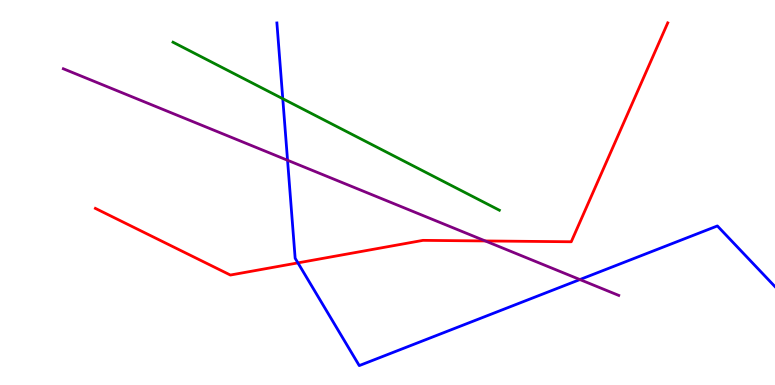[{'lines': ['blue', 'red'], 'intersections': [{'x': 3.84, 'y': 3.17}]}, {'lines': ['green', 'red'], 'intersections': []}, {'lines': ['purple', 'red'], 'intersections': [{'x': 6.26, 'y': 3.74}]}, {'lines': ['blue', 'green'], 'intersections': [{'x': 3.65, 'y': 7.44}]}, {'lines': ['blue', 'purple'], 'intersections': [{'x': 3.71, 'y': 5.84}, {'x': 7.48, 'y': 2.74}]}, {'lines': ['green', 'purple'], 'intersections': []}]